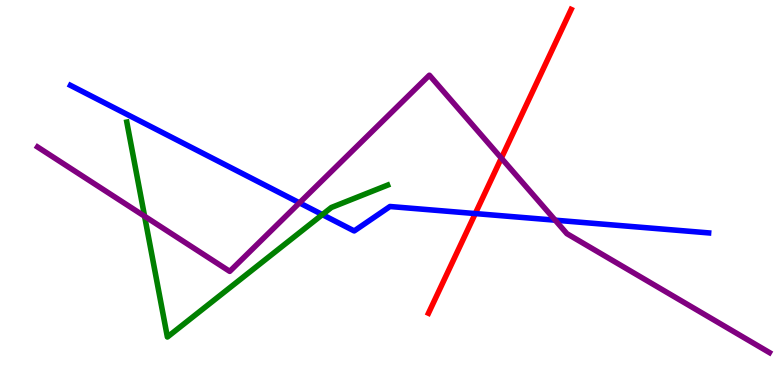[{'lines': ['blue', 'red'], 'intersections': [{'x': 6.13, 'y': 4.45}]}, {'lines': ['green', 'red'], 'intersections': []}, {'lines': ['purple', 'red'], 'intersections': [{'x': 6.47, 'y': 5.89}]}, {'lines': ['blue', 'green'], 'intersections': [{'x': 4.16, 'y': 4.43}]}, {'lines': ['blue', 'purple'], 'intersections': [{'x': 3.86, 'y': 4.73}, {'x': 7.16, 'y': 4.28}]}, {'lines': ['green', 'purple'], 'intersections': [{'x': 1.87, 'y': 4.38}]}]